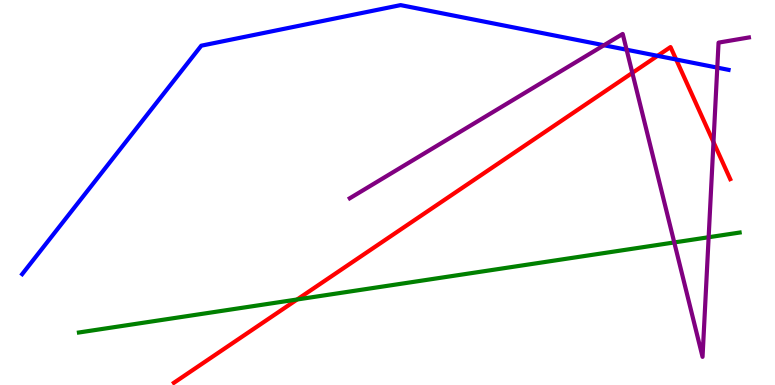[{'lines': ['blue', 'red'], 'intersections': [{'x': 8.48, 'y': 8.55}, {'x': 8.72, 'y': 8.45}]}, {'lines': ['green', 'red'], 'intersections': [{'x': 3.83, 'y': 2.22}]}, {'lines': ['purple', 'red'], 'intersections': [{'x': 8.16, 'y': 8.11}, {'x': 9.21, 'y': 6.31}]}, {'lines': ['blue', 'green'], 'intersections': []}, {'lines': ['blue', 'purple'], 'intersections': [{'x': 7.79, 'y': 8.82}, {'x': 8.09, 'y': 8.71}, {'x': 9.26, 'y': 8.24}]}, {'lines': ['green', 'purple'], 'intersections': [{'x': 8.7, 'y': 3.7}, {'x': 9.14, 'y': 3.84}]}]